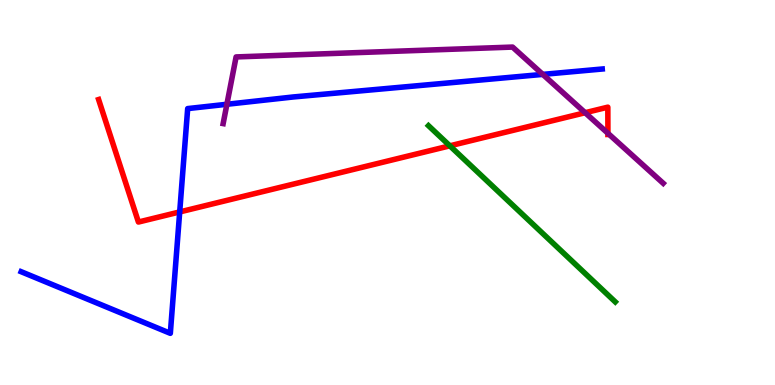[{'lines': ['blue', 'red'], 'intersections': [{'x': 2.32, 'y': 4.5}]}, {'lines': ['green', 'red'], 'intersections': [{'x': 5.8, 'y': 6.21}]}, {'lines': ['purple', 'red'], 'intersections': [{'x': 7.55, 'y': 7.07}, {'x': 7.84, 'y': 6.54}]}, {'lines': ['blue', 'green'], 'intersections': []}, {'lines': ['blue', 'purple'], 'intersections': [{'x': 2.93, 'y': 7.29}, {'x': 7.0, 'y': 8.07}]}, {'lines': ['green', 'purple'], 'intersections': []}]